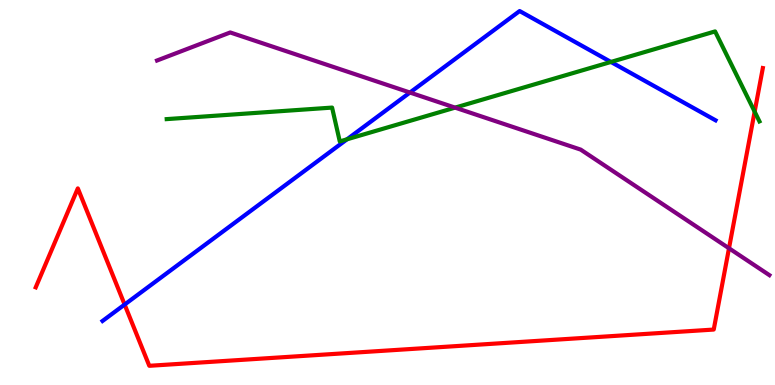[{'lines': ['blue', 'red'], 'intersections': [{'x': 1.61, 'y': 2.09}]}, {'lines': ['green', 'red'], 'intersections': [{'x': 9.74, 'y': 7.1}]}, {'lines': ['purple', 'red'], 'intersections': [{'x': 9.41, 'y': 3.55}]}, {'lines': ['blue', 'green'], 'intersections': [{'x': 4.48, 'y': 6.38}, {'x': 7.88, 'y': 8.39}]}, {'lines': ['blue', 'purple'], 'intersections': [{'x': 5.29, 'y': 7.6}]}, {'lines': ['green', 'purple'], 'intersections': [{'x': 5.87, 'y': 7.2}]}]